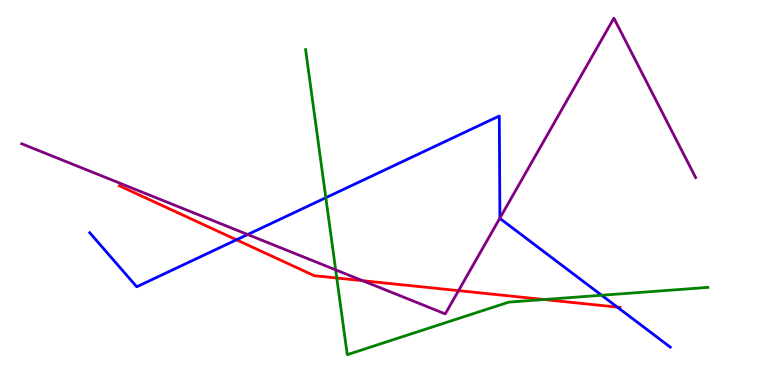[{'lines': ['blue', 'red'], 'intersections': [{'x': 3.05, 'y': 3.77}, {'x': 7.97, 'y': 2.02}]}, {'lines': ['green', 'red'], 'intersections': [{'x': 4.35, 'y': 2.78}, {'x': 7.02, 'y': 2.22}]}, {'lines': ['purple', 'red'], 'intersections': [{'x': 4.68, 'y': 2.71}, {'x': 5.92, 'y': 2.45}]}, {'lines': ['blue', 'green'], 'intersections': [{'x': 4.2, 'y': 4.86}, {'x': 7.76, 'y': 2.33}]}, {'lines': ['blue', 'purple'], 'intersections': [{'x': 3.2, 'y': 3.91}, {'x': 6.45, 'y': 4.34}]}, {'lines': ['green', 'purple'], 'intersections': [{'x': 4.33, 'y': 2.99}]}]